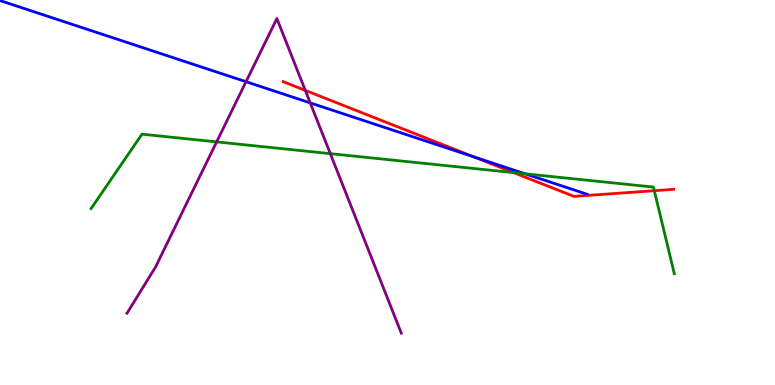[{'lines': ['blue', 'red'], 'intersections': [{'x': 6.11, 'y': 5.93}]}, {'lines': ['green', 'red'], 'intersections': [{'x': 6.63, 'y': 5.52}, {'x': 8.44, 'y': 5.05}]}, {'lines': ['purple', 'red'], 'intersections': [{'x': 3.94, 'y': 7.65}]}, {'lines': ['blue', 'green'], 'intersections': [{'x': 6.78, 'y': 5.49}]}, {'lines': ['blue', 'purple'], 'intersections': [{'x': 3.17, 'y': 7.88}, {'x': 4.0, 'y': 7.33}]}, {'lines': ['green', 'purple'], 'intersections': [{'x': 2.8, 'y': 6.31}, {'x': 4.26, 'y': 6.01}]}]